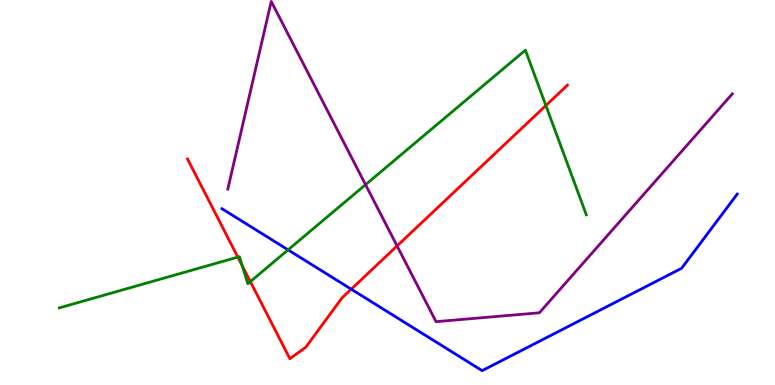[{'lines': ['blue', 'red'], 'intersections': [{'x': 4.53, 'y': 2.49}]}, {'lines': ['green', 'red'], 'intersections': [{'x': 3.07, 'y': 3.32}, {'x': 3.13, 'y': 3.1}, {'x': 3.23, 'y': 2.69}, {'x': 7.04, 'y': 7.26}]}, {'lines': ['purple', 'red'], 'intersections': [{'x': 5.12, 'y': 3.61}]}, {'lines': ['blue', 'green'], 'intersections': [{'x': 3.72, 'y': 3.51}]}, {'lines': ['blue', 'purple'], 'intersections': []}, {'lines': ['green', 'purple'], 'intersections': [{'x': 4.72, 'y': 5.2}]}]